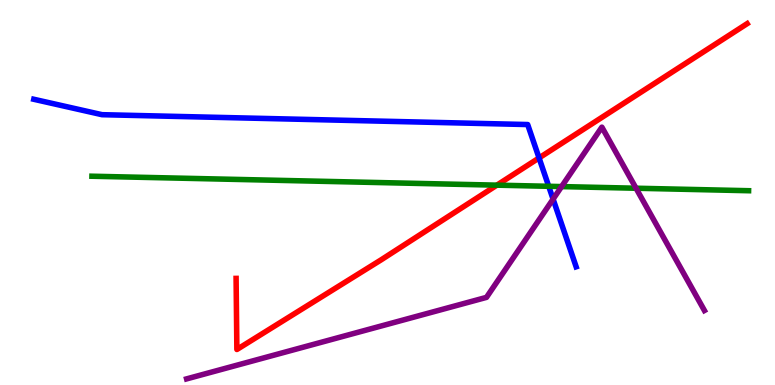[{'lines': ['blue', 'red'], 'intersections': [{'x': 6.96, 'y': 5.9}]}, {'lines': ['green', 'red'], 'intersections': [{'x': 6.41, 'y': 5.19}]}, {'lines': ['purple', 'red'], 'intersections': []}, {'lines': ['blue', 'green'], 'intersections': [{'x': 7.08, 'y': 5.16}]}, {'lines': ['blue', 'purple'], 'intersections': [{'x': 7.14, 'y': 4.83}]}, {'lines': ['green', 'purple'], 'intersections': [{'x': 7.25, 'y': 5.15}, {'x': 8.21, 'y': 5.11}]}]